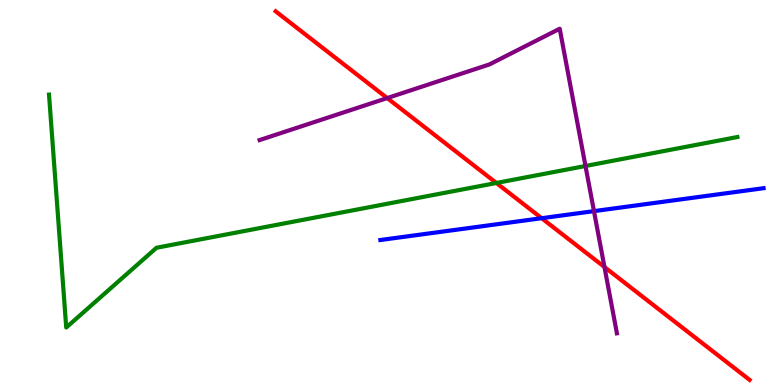[{'lines': ['blue', 'red'], 'intersections': [{'x': 6.99, 'y': 4.33}]}, {'lines': ['green', 'red'], 'intersections': [{'x': 6.4, 'y': 5.25}]}, {'lines': ['purple', 'red'], 'intersections': [{'x': 5.0, 'y': 7.45}, {'x': 7.8, 'y': 3.06}]}, {'lines': ['blue', 'green'], 'intersections': []}, {'lines': ['blue', 'purple'], 'intersections': [{'x': 7.66, 'y': 4.52}]}, {'lines': ['green', 'purple'], 'intersections': [{'x': 7.55, 'y': 5.69}]}]